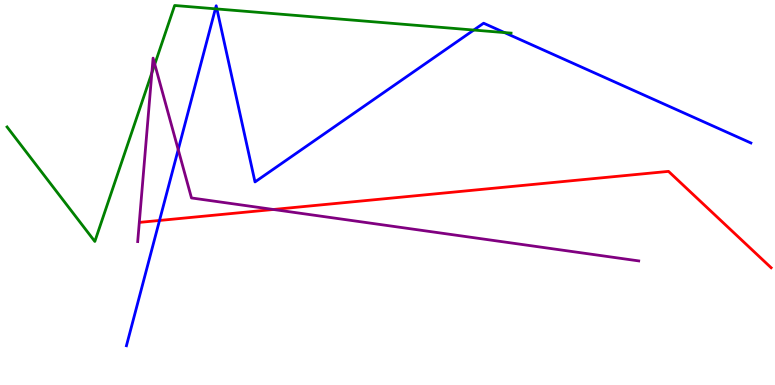[{'lines': ['blue', 'red'], 'intersections': [{'x': 2.06, 'y': 4.27}]}, {'lines': ['green', 'red'], 'intersections': []}, {'lines': ['purple', 'red'], 'intersections': [{'x': 3.53, 'y': 4.56}]}, {'lines': ['blue', 'green'], 'intersections': [{'x': 2.78, 'y': 9.77}, {'x': 2.8, 'y': 9.77}, {'x': 6.11, 'y': 9.22}, {'x': 6.51, 'y': 9.15}]}, {'lines': ['blue', 'purple'], 'intersections': [{'x': 2.3, 'y': 6.11}]}, {'lines': ['green', 'purple'], 'intersections': [{'x': 1.96, 'y': 8.11}, {'x': 2.0, 'y': 8.33}]}]